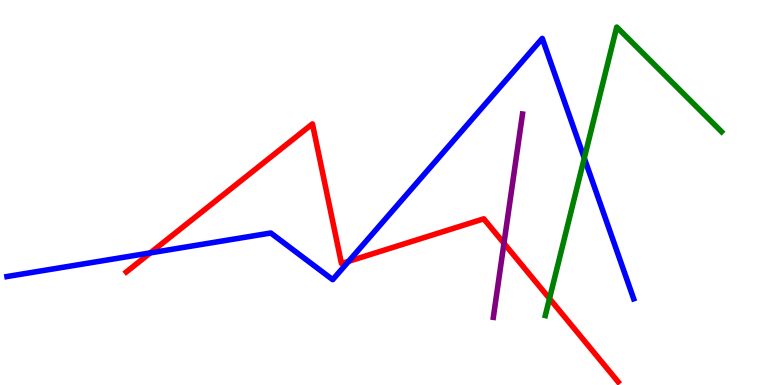[{'lines': ['blue', 'red'], 'intersections': [{'x': 1.94, 'y': 3.43}, {'x': 4.5, 'y': 3.21}]}, {'lines': ['green', 'red'], 'intersections': [{'x': 7.09, 'y': 2.24}]}, {'lines': ['purple', 'red'], 'intersections': [{'x': 6.5, 'y': 3.68}]}, {'lines': ['blue', 'green'], 'intersections': [{'x': 7.54, 'y': 5.89}]}, {'lines': ['blue', 'purple'], 'intersections': []}, {'lines': ['green', 'purple'], 'intersections': []}]